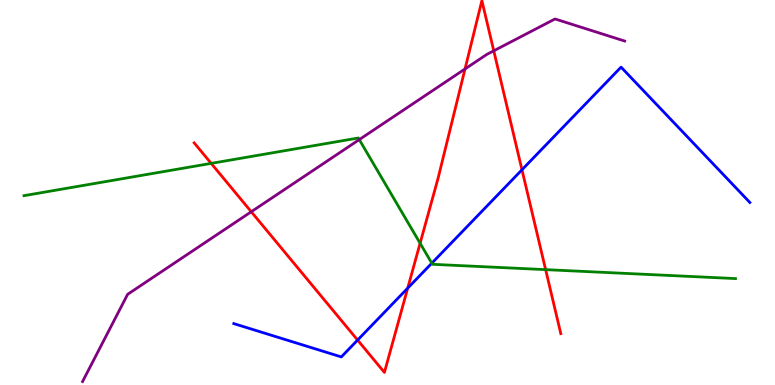[{'lines': ['blue', 'red'], 'intersections': [{'x': 4.61, 'y': 1.17}, {'x': 5.26, 'y': 2.52}, {'x': 6.74, 'y': 5.59}]}, {'lines': ['green', 'red'], 'intersections': [{'x': 2.72, 'y': 5.76}, {'x': 5.42, 'y': 3.68}, {'x': 7.04, 'y': 3.0}]}, {'lines': ['purple', 'red'], 'intersections': [{'x': 3.24, 'y': 4.5}, {'x': 6.0, 'y': 8.21}, {'x': 6.37, 'y': 8.68}]}, {'lines': ['blue', 'green'], 'intersections': [{'x': 5.57, 'y': 3.16}]}, {'lines': ['blue', 'purple'], 'intersections': []}, {'lines': ['green', 'purple'], 'intersections': [{'x': 4.64, 'y': 6.37}]}]